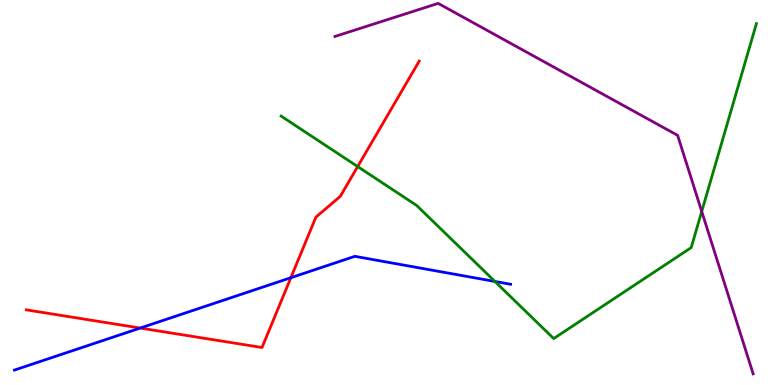[{'lines': ['blue', 'red'], 'intersections': [{'x': 1.81, 'y': 1.48}, {'x': 3.75, 'y': 2.79}]}, {'lines': ['green', 'red'], 'intersections': [{'x': 4.62, 'y': 5.67}]}, {'lines': ['purple', 'red'], 'intersections': []}, {'lines': ['blue', 'green'], 'intersections': [{'x': 6.39, 'y': 2.69}]}, {'lines': ['blue', 'purple'], 'intersections': []}, {'lines': ['green', 'purple'], 'intersections': [{'x': 9.05, 'y': 4.51}]}]